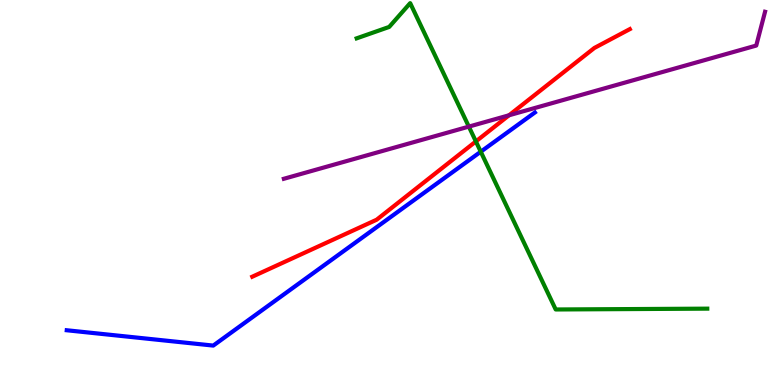[{'lines': ['blue', 'red'], 'intersections': []}, {'lines': ['green', 'red'], 'intersections': [{'x': 6.14, 'y': 6.33}]}, {'lines': ['purple', 'red'], 'intersections': [{'x': 6.57, 'y': 7.01}]}, {'lines': ['blue', 'green'], 'intersections': [{'x': 6.2, 'y': 6.06}]}, {'lines': ['blue', 'purple'], 'intersections': []}, {'lines': ['green', 'purple'], 'intersections': [{'x': 6.05, 'y': 6.71}]}]